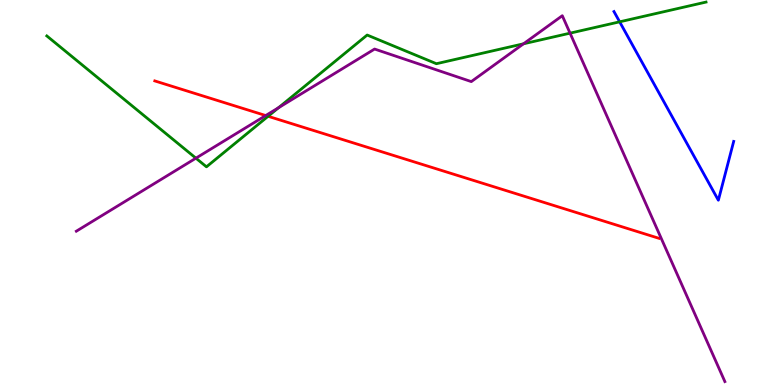[{'lines': ['blue', 'red'], 'intersections': []}, {'lines': ['green', 'red'], 'intersections': [{'x': 3.46, 'y': 6.98}]}, {'lines': ['purple', 'red'], 'intersections': [{'x': 3.43, 'y': 7.0}]}, {'lines': ['blue', 'green'], 'intersections': [{'x': 8.0, 'y': 9.43}]}, {'lines': ['blue', 'purple'], 'intersections': []}, {'lines': ['green', 'purple'], 'intersections': [{'x': 2.53, 'y': 5.89}, {'x': 3.59, 'y': 7.2}, {'x': 6.75, 'y': 8.86}, {'x': 7.36, 'y': 9.14}]}]